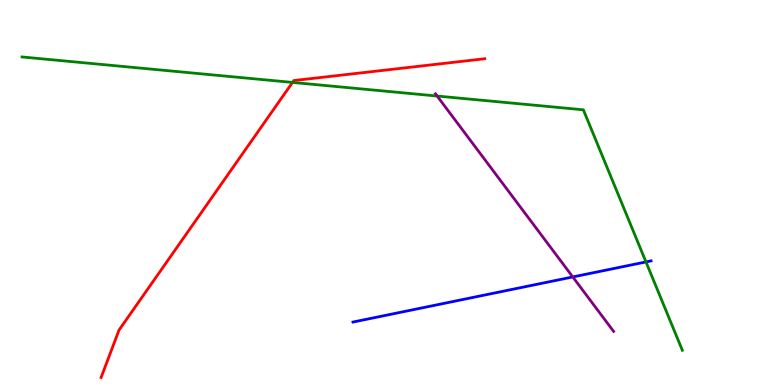[{'lines': ['blue', 'red'], 'intersections': []}, {'lines': ['green', 'red'], 'intersections': [{'x': 3.77, 'y': 7.86}]}, {'lines': ['purple', 'red'], 'intersections': []}, {'lines': ['blue', 'green'], 'intersections': [{'x': 8.34, 'y': 3.2}]}, {'lines': ['blue', 'purple'], 'intersections': [{'x': 7.39, 'y': 2.81}]}, {'lines': ['green', 'purple'], 'intersections': [{'x': 5.64, 'y': 7.51}]}]